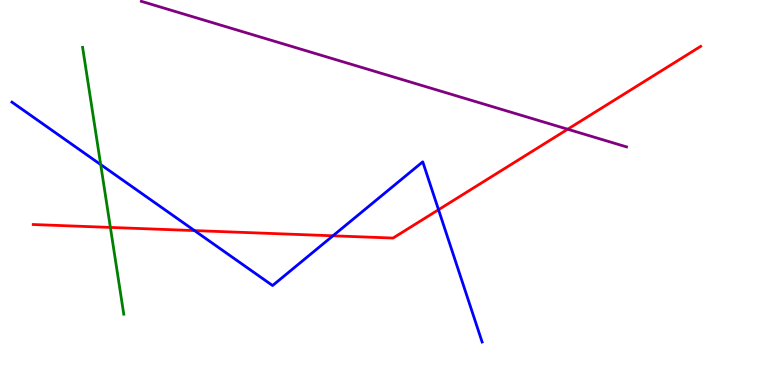[{'lines': ['blue', 'red'], 'intersections': [{'x': 2.51, 'y': 4.01}, {'x': 4.3, 'y': 3.88}, {'x': 5.66, 'y': 4.55}]}, {'lines': ['green', 'red'], 'intersections': [{'x': 1.42, 'y': 4.09}]}, {'lines': ['purple', 'red'], 'intersections': [{'x': 7.33, 'y': 6.64}]}, {'lines': ['blue', 'green'], 'intersections': [{'x': 1.3, 'y': 5.73}]}, {'lines': ['blue', 'purple'], 'intersections': []}, {'lines': ['green', 'purple'], 'intersections': []}]